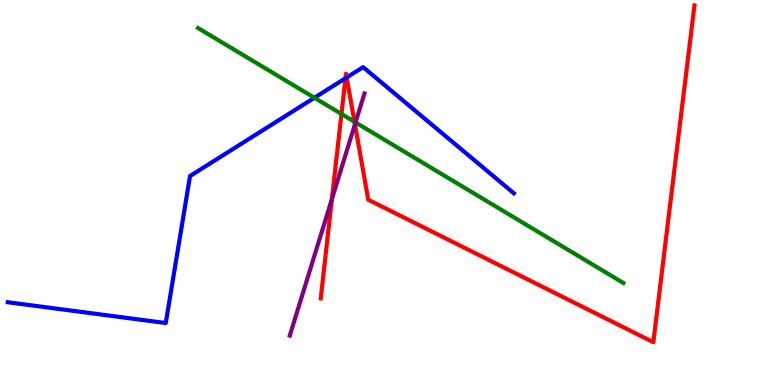[{'lines': ['blue', 'red'], 'intersections': [{'x': 4.46, 'y': 7.97}, {'x': 4.47, 'y': 7.99}]}, {'lines': ['green', 'red'], 'intersections': [{'x': 4.41, 'y': 7.04}, {'x': 4.57, 'y': 6.84}]}, {'lines': ['purple', 'red'], 'intersections': [{'x': 4.28, 'y': 4.83}, {'x': 4.58, 'y': 6.77}]}, {'lines': ['blue', 'green'], 'intersections': [{'x': 4.06, 'y': 7.46}]}, {'lines': ['blue', 'purple'], 'intersections': []}, {'lines': ['green', 'purple'], 'intersections': [{'x': 4.59, 'y': 6.82}]}]